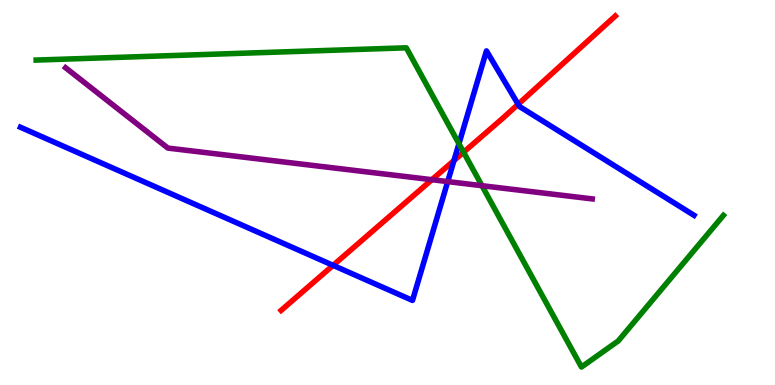[{'lines': ['blue', 'red'], 'intersections': [{'x': 4.3, 'y': 3.11}, {'x': 5.86, 'y': 5.83}, {'x': 6.69, 'y': 7.29}]}, {'lines': ['green', 'red'], 'intersections': [{'x': 5.98, 'y': 6.05}]}, {'lines': ['purple', 'red'], 'intersections': [{'x': 5.57, 'y': 5.33}]}, {'lines': ['blue', 'green'], 'intersections': [{'x': 5.92, 'y': 6.27}]}, {'lines': ['blue', 'purple'], 'intersections': [{'x': 5.78, 'y': 5.28}]}, {'lines': ['green', 'purple'], 'intersections': [{'x': 6.22, 'y': 5.18}]}]